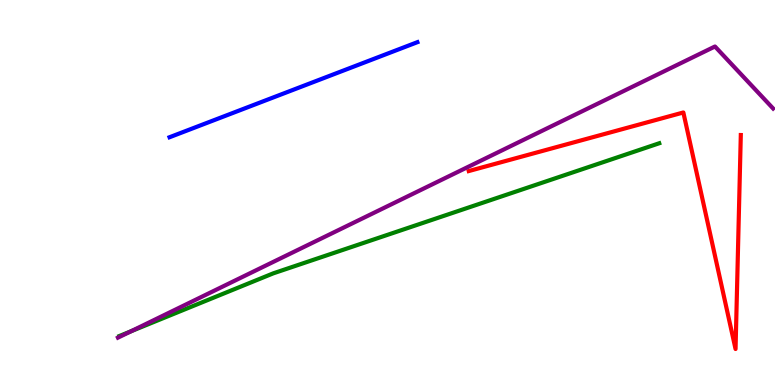[{'lines': ['blue', 'red'], 'intersections': []}, {'lines': ['green', 'red'], 'intersections': []}, {'lines': ['purple', 'red'], 'intersections': []}, {'lines': ['blue', 'green'], 'intersections': []}, {'lines': ['blue', 'purple'], 'intersections': []}, {'lines': ['green', 'purple'], 'intersections': [{'x': 1.69, 'y': 1.4}]}]